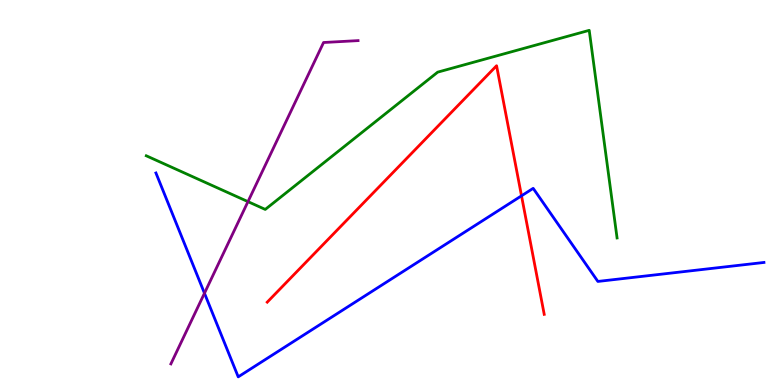[{'lines': ['blue', 'red'], 'intersections': [{'x': 6.73, 'y': 4.91}]}, {'lines': ['green', 'red'], 'intersections': []}, {'lines': ['purple', 'red'], 'intersections': []}, {'lines': ['blue', 'green'], 'intersections': []}, {'lines': ['blue', 'purple'], 'intersections': [{'x': 2.64, 'y': 2.38}]}, {'lines': ['green', 'purple'], 'intersections': [{'x': 3.2, 'y': 4.76}]}]